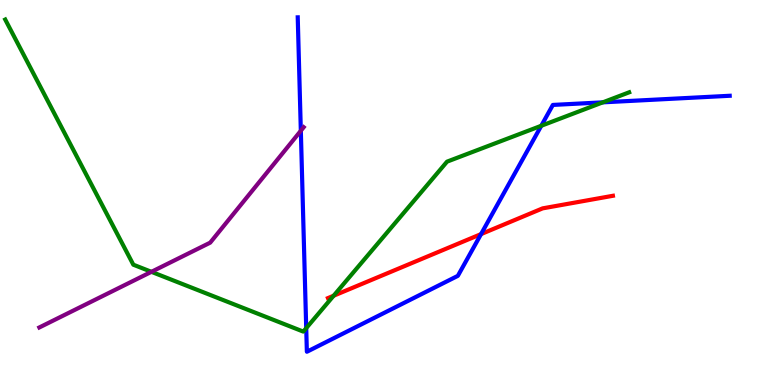[{'lines': ['blue', 'red'], 'intersections': [{'x': 6.21, 'y': 3.92}]}, {'lines': ['green', 'red'], 'intersections': [{'x': 4.3, 'y': 2.32}]}, {'lines': ['purple', 'red'], 'intersections': []}, {'lines': ['blue', 'green'], 'intersections': [{'x': 3.95, 'y': 1.48}, {'x': 6.98, 'y': 6.73}, {'x': 7.78, 'y': 7.34}]}, {'lines': ['blue', 'purple'], 'intersections': [{'x': 3.88, 'y': 6.6}]}, {'lines': ['green', 'purple'], 'intersections': [{'x': 1.95, 'y': 2.94}]}]